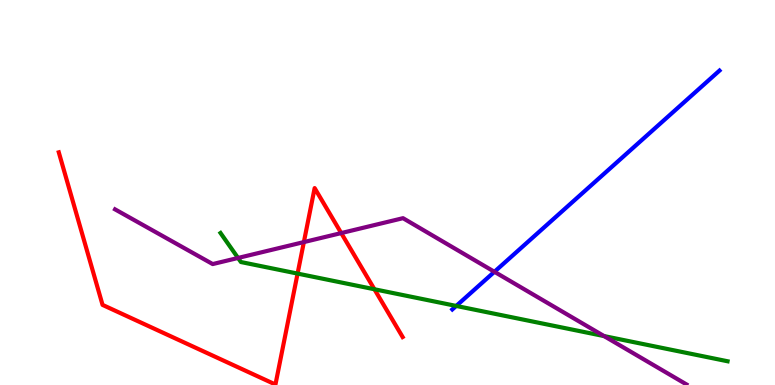[{'lines': ['blue', 'red'], 'intersections': []}, {'lines': ['green', 'red'], 'intersections': [{'x': 3.84, 'y': 2.89}, {'x': 4.83, 'y': 2.49}]}, {'lines': ['purple', 'red'], 'intersections': [{'x': 3.92, 'y': 3.71}, {'x': 4.4, 'y': 3.95}]}, {'lines': ['blue', 'green'], 'intersections': [{'x': 5.89, 'y': 2.05}]}, {'lines': ['blue', 'purple'], 'intersections': [{'x': 6.38, 'y': 2.94}]}, {'lines': ['green', 'purple'], 'intersections': [{'x': 3.07, 'y': 3.3}, {'x': 7.79, 'y': 1.27}]}]